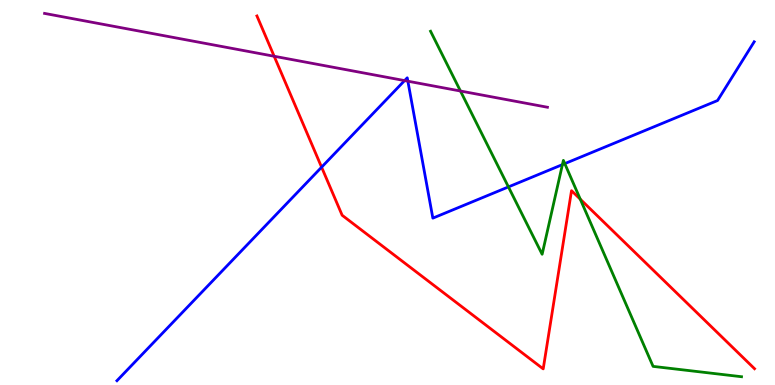[{'lines': ['blue', 'red'], 'intersections': [{'x': 4.15, 'y': 5.66}]}, {'lines': ['green', 'red'], 'intersections': [{'x': 7.49, 'y': 4.83}]}, {'lines': ['purple', 'red'], 'intersections': [{'x': 3.54, 'y': 8.54}]}, {'lines': ['blue', 'green'], 'intersections': [{'x': 6.56, 'y': 5.15}, {'x': 7.26, 'y': 5.72}, {'x': 7.29, 'y': 5.75}]}, {'lines': ['blue', 'purple'], 'intersections': [{'x': 5.22, 'y': 7.91}, {'x': 5.26, 'y': 7.89}]}, {'lines': ['green', 'purple'], 'intersections': [{'x': 5.94, 'y': 7.64}]}]